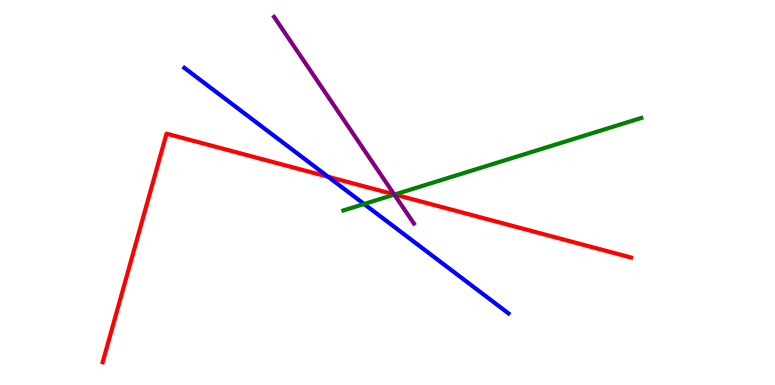[{'lines': ['blue', 'red'], 'intersections': [{'x': 4.23, 'y': 5.41}]}, {'lines': ['green', 'red'], 'intersections': [{'x': 5.09, 'y': 4.95}]}, {'lines': ['purple', 'red'], 'intersections': [{'x': 5.09, 'y': 4.95}]}, {'lines': ['blue', 'green'], 'intersections': [{'x': 4.7, 'y': 4.7}]}, {'lines': ['blue', 'purple'], 'intersections': []}, {'lines': ['green', 'purple'], 'intersections': [{'x': 5.09, 'y': 4.94}]}]